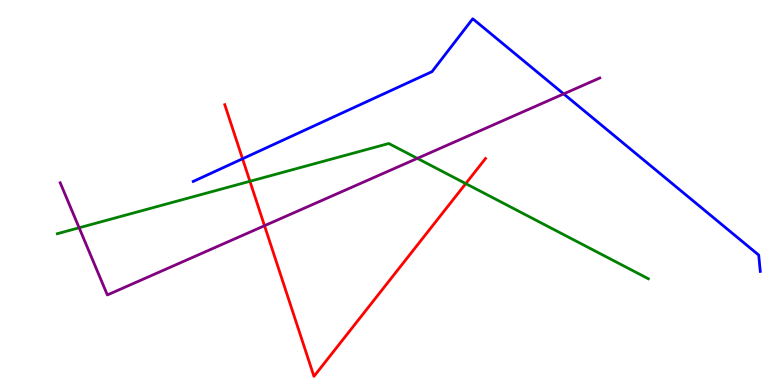[{'lines': ['blue', 'red'], 'intersections': [{'x': 3.13, 'y': 5.88}]}, {'lines': ['green', 'red'], 'intersections': [{'x': 3.22, 'y': 5.29}, {'x': 6.01, 'y': 5.23}]}, {'lines': ['purple', 'red'], 'intersections': [{'x': 3.41, 'y': 4.14}]}, {'lines': ['blue', 'green'], 'intersections': []}, {'lines': ['blue', 'purple'], 'intersections': [{'x': 7.27, 'y': 7.56}]}, {'lines': ['green', 'purple'], 'intersections': [{'x': 1.02, 'y': 4.08}, {'x': 5.38, 'y': 5.89}]}]